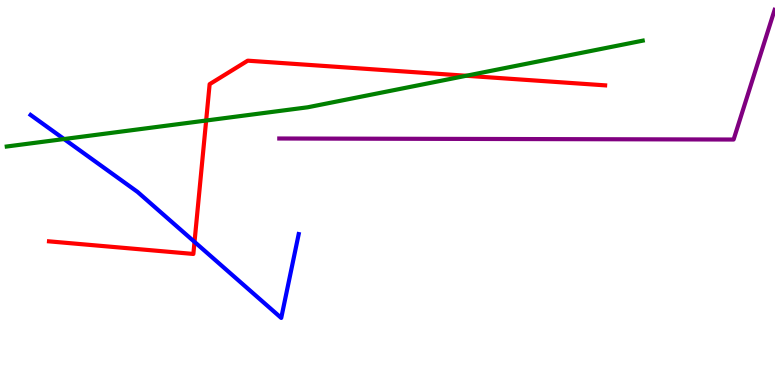[{'lines': ['blue', 'red'], 'intersections': [{'x': 2.51, 'y': 3.72}]}, {'lines': ['green', 'red'], 'intersections': [{'x': 2.66, 'y': 6.87}, {'x': 6.02, 'y': 8.03}]}, {'lines': ['purple', 'red'], 'intersections': []}, {'lines': ['blue', 'green'], 'intersections': [{'x': 0.827, 'y': 6.39}]}, {'lines': ['blue', 'purple'], 'intersections': []}, {'lines': ['green', 'purple'], 'intersections': []}]